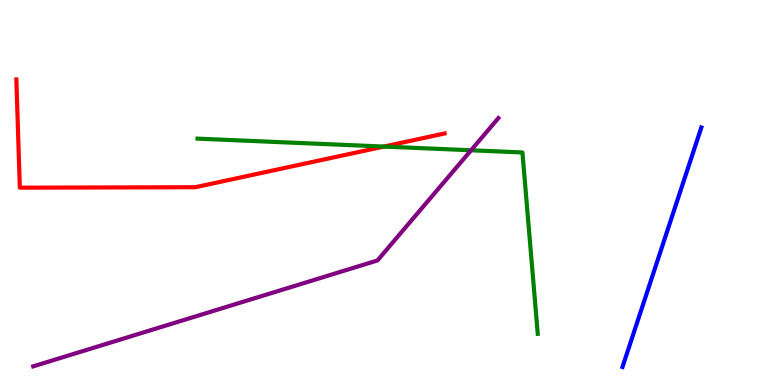[{'lines': ['blue', 'red'], 'intersections': []}, {'lines': ['green', 'red'], 'intersections': [{'x': 4.95, 'y': 6.19}]}, {'lines': ['purple', 'red'], 'intersections': []}, {'lines': ['blue', 'green'], 'intersections': []}, {'lines': ['blue', 'purple'], 'intersections': []}, {'lines': ['green', 'purple'], 'intersections': [{'x': 6.08, 'y': 6.1}]}]